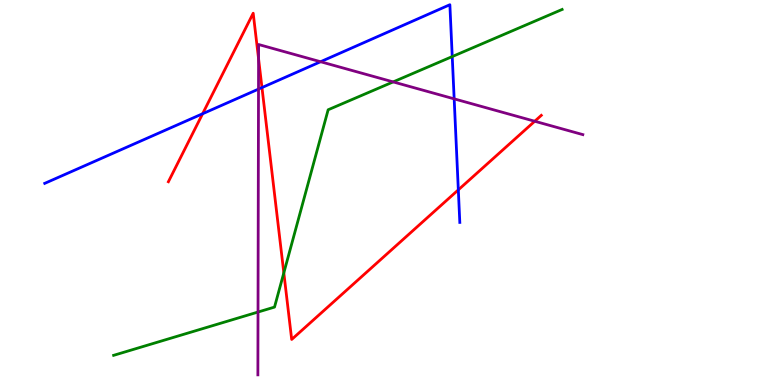[{'lines': ['blue', 'red'], 'intersections': [{'x': 2.61, 'y': 7.05}, {'x': 3.38, 'y': 7.73}, {'x': 5.91, 'y': 5.07}]}, {'lines': ['green', 'red'], 'intersections': [{'x': 3.66, 'y': 2.91}]}, {'lines': ['purple', 'red'], 'intersections': [{'x': 3.34, 'y': 8.47}, {'x': 6.9, 'y': 6.85}]}, {'lines': ['blue', 'green'], 'intersections': [{'x': 5.84, 'y': 8.53}]}, {'lines': ['blue', 'purple'], 'intersections': [{'x': 3.34, 'y': 7.69}, {'x': 4.14, 'y': 8.4}, {'x': 5.86, 'y': 7.43}]}, {'lines': ['green', 'purple'], 'intersections': [{'x': 3.33, 'y': 1.9}, {'x': 5.07, 'y': 7.87}]}]